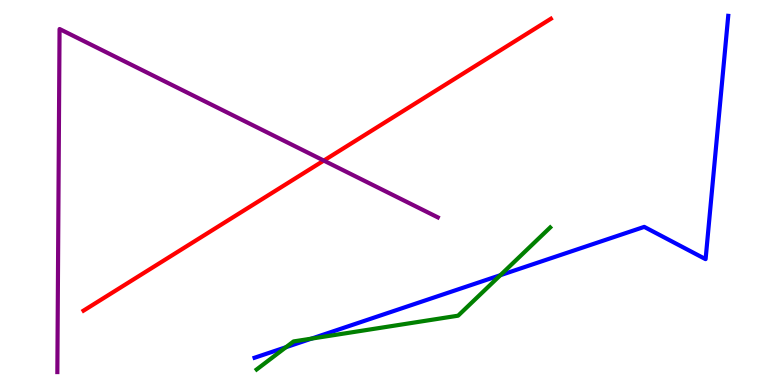[{'lines': ['blue', 'red'], 'intersections': []}, {'lines': ['green', 'red'], 'intersections': []}, {'lines': ['purple', 'red'], 'intersections': [{'x': 4.18, 'y': 5.83}]}, {'lines': ['blue', 'green'], 'intersections': [{'x': 3.69, 'y': 0.982}, {'x': 4.02, 'y': 1.2}, {'x': 6.46, 'y': 2.85}]}, {'lines': ['blue', 'purple'], 'intersections': []}, {'lines': ['green', 'purple'], 'intersections': []}]